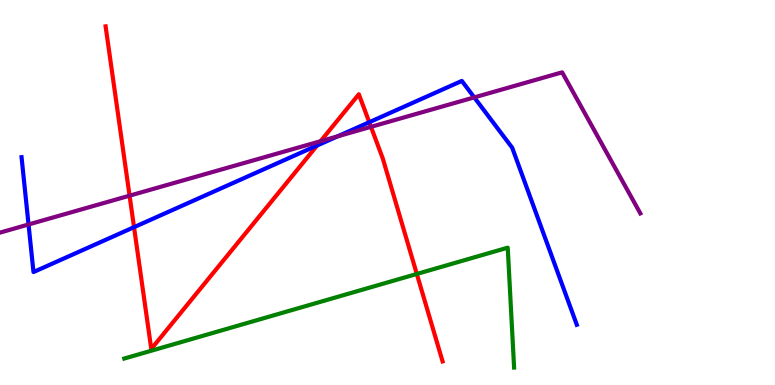[{'lines': ['blue', 'red'], 'intersections': [{'x': 1.73, 'y': 4.1}, {'x': 4.09, 'y': 6.22}, {'x': 4.76, 'y': 6.83}]}, {'lines': ['green', 'red'], 'intersections': [{'x': 5.38, 'y': 2.88}]}, {'lines': ['purple', 'red'], 'intersections': [{'x': 1.67, 'y': 4.92}, {'x': 4.14, 'y': 6.33}, {'x': 4.79, 'y': 6.71}]}, {'lines': ['blue', 'green'], 'intersections': []}, {'lines': ['blue', 'purple'], 'intersections': [{'x': 0.368, 'y': 4.17}, {'x': 4.36, 'y': 6.46}, {'x': 6.12, 'y': 7.47}]}, {'lines': ['green', 'purple'], 'intersections': []}]